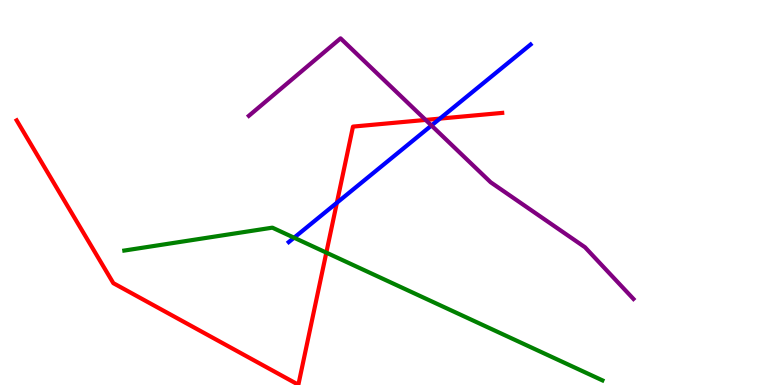[{'lines': ['blue', 'red'], 'intersections': [{'x': 4.35, 'y': 4.73}, {'x': 5.68, 'y': 6.92}]}, {'lines': ['green', 'red'], 'intersections': [{'x': 4.21, 'y': 3.44}]}, {'lines': ['purple', 'red'], 'intersections': [{'x': 5.49, 'y': 6.89}]}, {'lines': ['blue', 'green'], 'intersections': [{'x': 3.79, 'y': 3.83}]}, {'lines': ['blue', 'purple'], 'intersections': [{'x': 5.57, 'y': 6.74}]}, {'lines': ['green', 'purple'], 'intersections': []}]